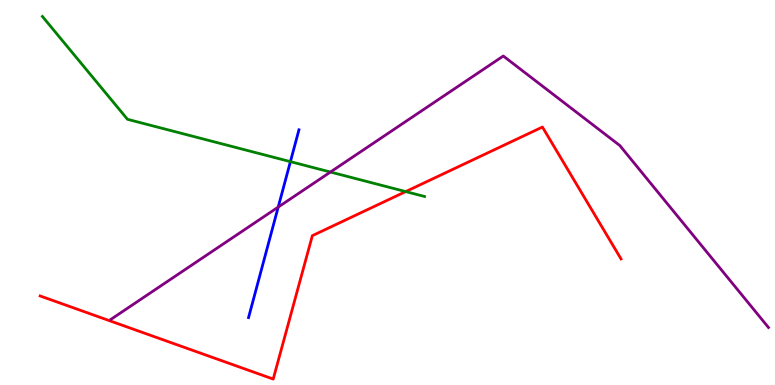[{'lines': ['blue', 'red'], 'intersections': []}, {'lines': ['green', 'red'], 'intersections': [{'x': 5.23, 'y': 5.02}]}, {'lines': ['purple', 'red'], 'intersections': []}, {'lines': ['blue', 'green'], 'intersections': [{'x': 3.75, 'y': 5.8}]}, {'lines': ['blue', 'purple'], 'intersections': [{'x': 3.59, 'y': 4.62}]}, {'lines': ['green', 'purple'], 'intersections': [{'x': 4.26, 'y': 5.53}]}]